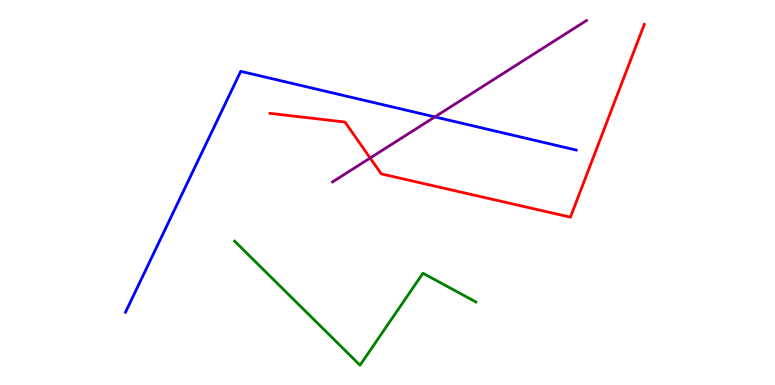[{'lines': ['blue', 'red'], 'intersections': []}, {'lines': ['green', 'red'], 'intersections': []}, {'lines': ['purple', 'red'], 'intersections': [{'x': 4.78, 'y': 5.9}]}, {'lines': ['blue', 'green'], 'intersections': []}, {'lines': ['blue', 'purple'], 'intersections': [{'x': 5.61, 'y': 6.96}]}, {'lines': ['green', 'purple'], 'intersections': []}]